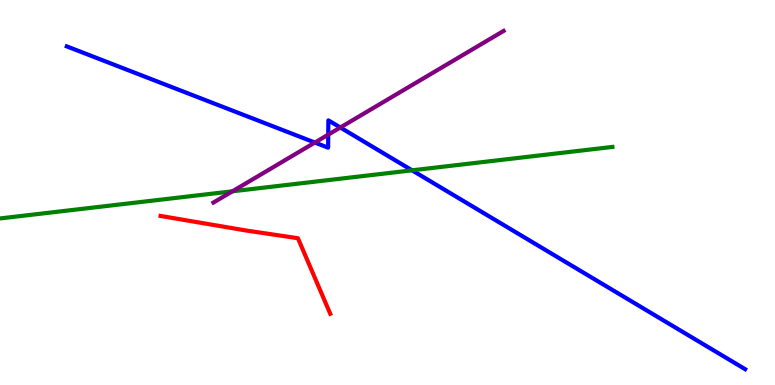[{'lines': ['blue', 'red'], 'intersections': []}, {'lines': ['green', 'red'], 'intersections': []}, {'lines': ['purple', 'red'], 'intersections': []}, {'lines': ['blue', 'green'], 'intersections': [{'x': 5.32, 'y': 5.58}]}, {'lines': ['blue', 'purple'], 'intersections': [{'x': 4.06, 'y': 6.3}, {'x': 4.24, 'y': 6.5}, {'x': 4.39, 'y': 6.69}]}, {'lines': ['green', 'purple'], 'intersections': [{'x': 3.0, 'y': 5.03}]}]